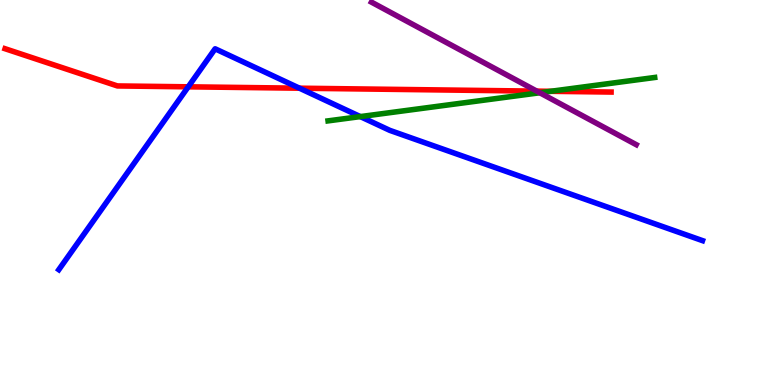[{'lines': ['blue', 'red'], 'intersections': [{'x': 2.43, 'y': 7.74}, {'x': 3.86, 'y': 7.71}]}, {'lines': ['green', 'red'], 'intersections': [{'x': 7.11, 'y': 7.63}]}, {'lines': ['purple', 'red'], 'intersections': [{'x': 6.93, 'y': 7.63}]}, {'lines': ['blue', 'green'], 'intersections': [{'x': 4.65, 'y': 6.97}]}, {'lines': ['blue', 'purple'], 'intersections': []}, {'lines': ['green', 'purple'], 'intersections': [{'x': 6.96, 'y': 7.59}]}]